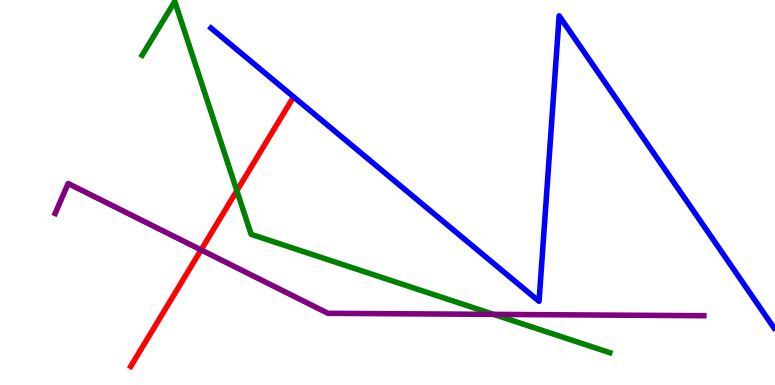[{'lines': ['blue', 'red'], 'intersections': []}, {'lines': ['green', 'red'], 'intersections': [{'x': 3.06, 'y': 5.05}]}, {'lines': ['purple', 'red'], 'intersections': [{'x': 2.59, 'y': 3.51}]}, {'lines': ['blue', 'green'], 'intersections': []}, {'lines': ['blue', 'purple'], 'intersections': []}, {'lines': ['green', 'purple'], 'intersections': [{'x': 6.37, 'y': 1.83}]}]